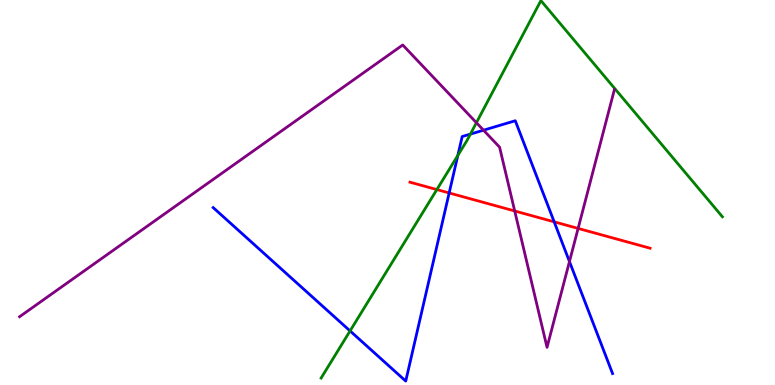[{'lines': ['blue', 'red'], 'intersections': [{'x': 5.8, 'y': 4.99}, {'x': 7.15, 'y': 4.24}]}, {'lines': ['green', 'red'], 'intersections': [{'x': 5.64, 'y': 5.08}]}, {'lines': ['purple', 'red'], 'intersections': [{'x': 6.64, 'y': 4.52}, {'x': 7.46, 'y': 4.07}]}, {'lines': ['blue', 'green'], 'intersections': [{'x': 4.52, 'y': 1.4}, {'x': 5.91, 'y': 5.96}, {'x': 6.07, 'y': 6.52}]}, {'lines': ['blue', 'purple'], 'intersections': [{'x': 6.24, 'y': 6.62}, {'x': 7.35, 'y': 3.21}]}, {'lines': ['green', 'purple'], 'intersections': [{'x': 6.15, 'y': 6.81}]}]